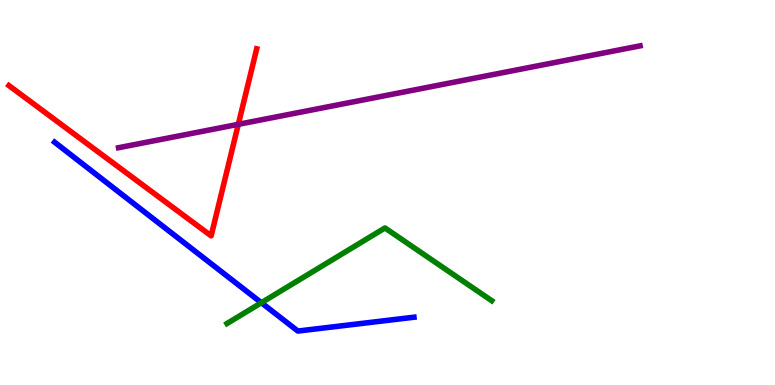[{'lines': ['blue', 'red'], 'intersections': []}, {'lines': ['green', 'red'], 'intersections': []}, {'lines': ['purple', 'red'], 'intersections': [{'x': 3.07, 'y': 6.77}]}, {'lines': ['blue', 'green'], 'intersections': [{'x': 3.37, 'y': 2.14}]}, {'lines': ['blue', 'purple'], 'intersections': []}, {'lines': ['green', 'purple'], 'intersections': []}]